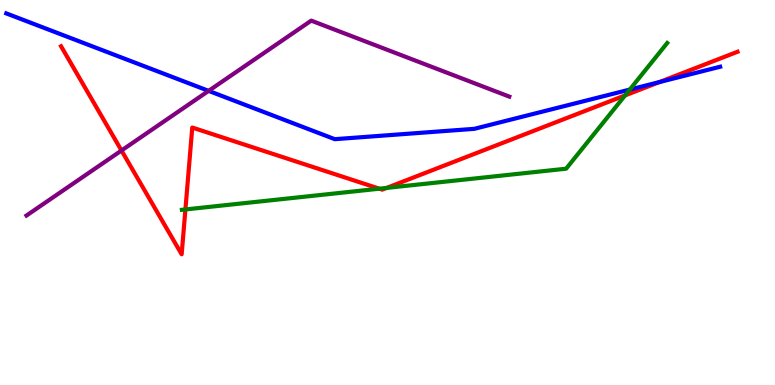[{'lines': ['blue', 'red'], 'intersections': [{'x': 8.51, 'y': 7.87}]}, {'lines': ['green', 'red'], 'intersections': [{'x': 2.39, 'y': 4.56}, {'x': 4.89, 'y': 5.1}, {'x': 4.99, 'y': 5.12}, {'x': 8.07, 'y': 7.52}]}, {'lines': ['purple', 'red'], 'intersections': [{'x': 1.57, 'y': 6.09}]}, {'lines': ['blue', 'green'], 'intersections': [{'x': 8.13, 'y': 7.67}]}, {'lines': ['blue', 'purple'], 'intersections': [{'x': 2.69, 'y': 7.64}]}, {'lines': ['green', 'purple'], 'intersections': []}]